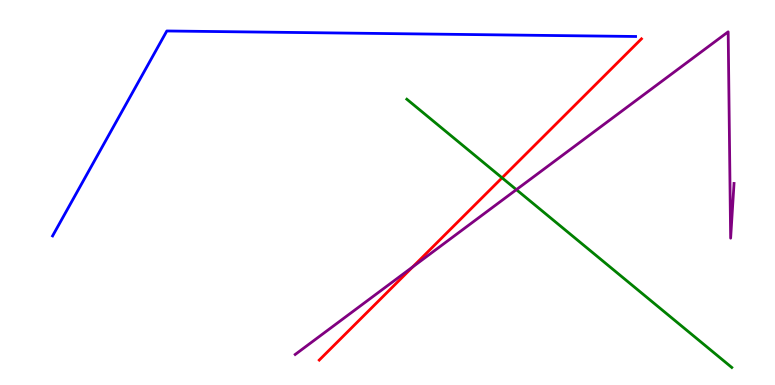[{'lines': ['blue', 'red'], 'intersections': []}, {'lines': ['green', 'red'], 'intersections': [{'x': 6.48, 'y': 5.38}]}, {'lines': ['purple', 'red'], 'intersections': [{'x': 5.33, 'y': 3.07}]}, {'lines': ['blue', 'green'], 'intersections': []}, {'lines': ['blue', 'purple'], 'intersections': []}, {'lines': ['green', 'purple'], 'intersections': [{'x': 6.66, 'y': 5.07}]}]